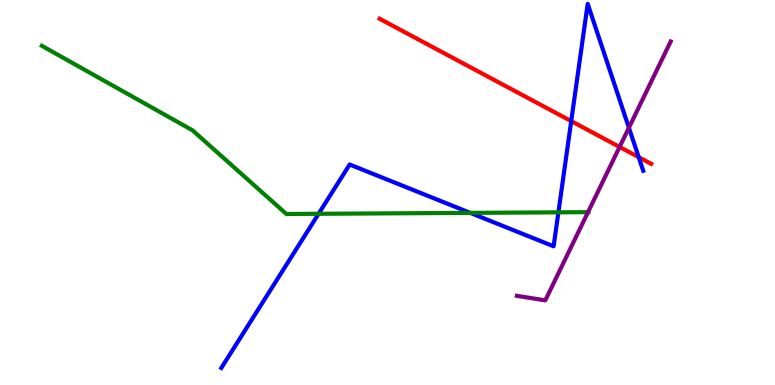[{'lines': ['blue', 'red'], 'intersections': [{'x': 7.37, 'y': 6.85}, {'x': 8.24, 'y': 5.92}]}, {'lines': ['green', 'red'], 'intersections': []}, {'lines': ['purple', 'red'], 'intersections': [{'x': 7.99, 'y': 6.18}]}, {'lines': ['blue', 'green'], 'intersections': [{'x': 4.11, 'y': 4.45}, {'x': 6.07, 'y': 4.47}, {'x': 7.21, 'y': 4.48}]}, {'lines': ['blue', 'purple'], 'intersections': [{'x': 8.11, 'y': 6.68}]}, {'lines': ['green', 'purple'], 'intersections': [{'x': 7.59, 'y': 4.49}]}]